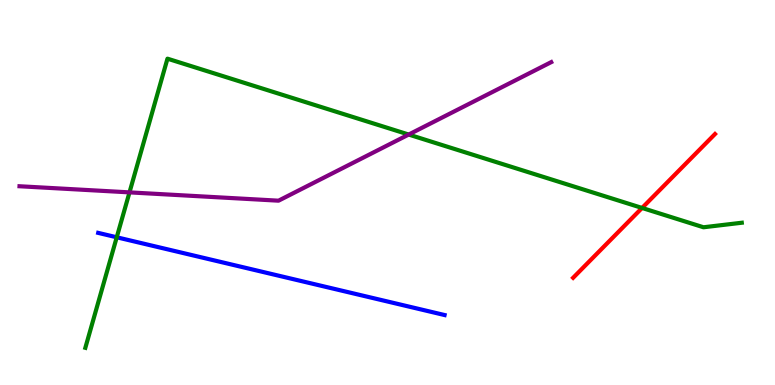[{'lines': ['blue', 'red'], 'intersections': []}, {'lines': ['green', 'red'], 'intersections': [{'x': 8.28, 'y': 4.6}]}, {'lines': ['purple', 'red'], 'intersections': []}, {'lines': ['blue', 'green'], 'intersections': [{'x': 1.51, 'y': 3.84}]}, {'lines': ['blue', 'purple'], 'intersections': []}, {'lines': ['green', 'purple'], 'intersections': [{'x': 1.67, 'y': 5.0}, {'x': 5.27, 'y': 6.51}]}]